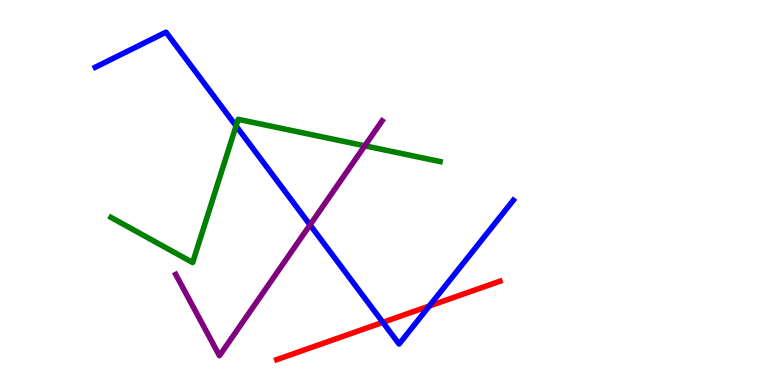[{'lines': ['blue', 'red'], 'intersections': [{'x': 4.94, 'y': 1.63}, {'x': 5.54, 'y': 2.05}]}, {'lines': ['green', 'red'], 'intersections': []}, {'lines': ['purple', 'red'], 'intersections': []}, {'lines': ['blue', 'green'], 'intersections': [{'x': 3.05, 'y': 6.73}]}, {'lines': ['blue', 'purple'], 'intersections': [{'x': 4.0, 'y': 4.16}]}, {'lines': ['green', 'purple'], 'intersections': [{'x': 4.71, 'y': 6.21}]}]